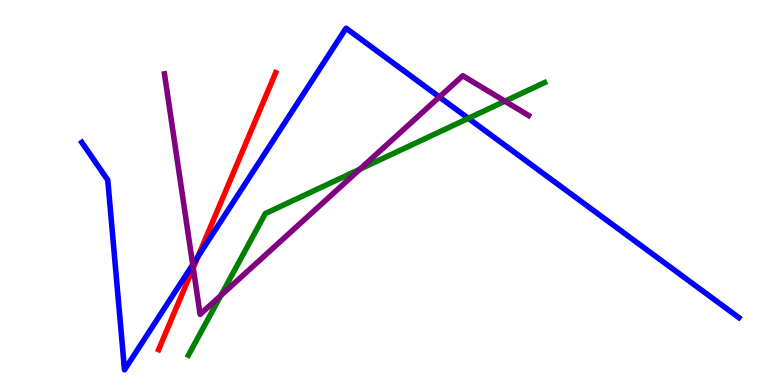[{'lines': ['blue', 'red'], 'intersections': [{'x': 2.55, 'y': 3.34}]}, {'lines': ['green', 'red'], 'intersections': []}, {'lines': ['purple', 'red'], 'intersections': [{'x': 2.49, 'y': 3.04}]}, {'lines': ['blue', 'green'], 'intersections': [{'x': 6.04, 'y': 6.93}]}, {'lines': ['blue', 'purple'], 'intersections': [{'x': 2.49, 'y': 3.13}, {'x': 5.67, 'y': 7.48}]}, {'lines': ['green', 'purple'], 'intersections': [{'x': 2.85, 'y': 2.32}, {'x': 4.64, 'y': 5.61}, {'x': 6.52, 'y': 7.37}]}]